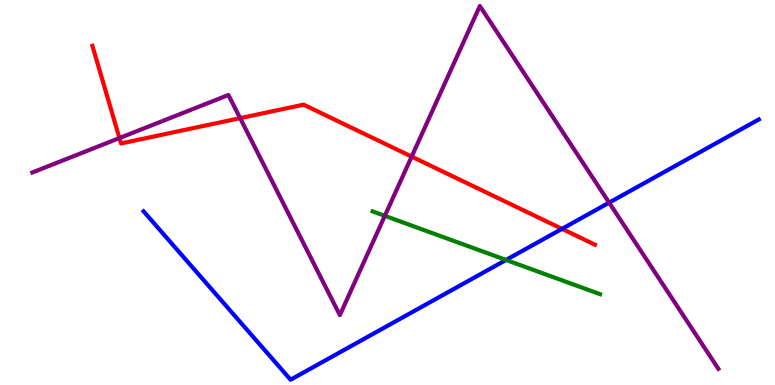[{'lines': ['blue', 'red'], 'intersections': [{'x': 7.25, 'y': 4.06}]}, {'lines': ['green', 'red'], 'intersections': []}, {'lines': ['purple', 'red'], 'intersections': [{'x': 1.54, 'y': 6.41}, {'x': 3.1, 'y': 6.93}, {'x': 5.31, 'y': 5.93}]}, {'lines': ['blue', 'green'], 'intersections': [{'x': 6.53, 'y': 3.25}]}, {'lines': ['blue', 'purple'], 'intersections': [{'x': 7.86, 'y': 4.74}]}, {'lines': ['green', 'purple'], 'intersections': [{'x': 4.97, 'y': 4.39}]}]